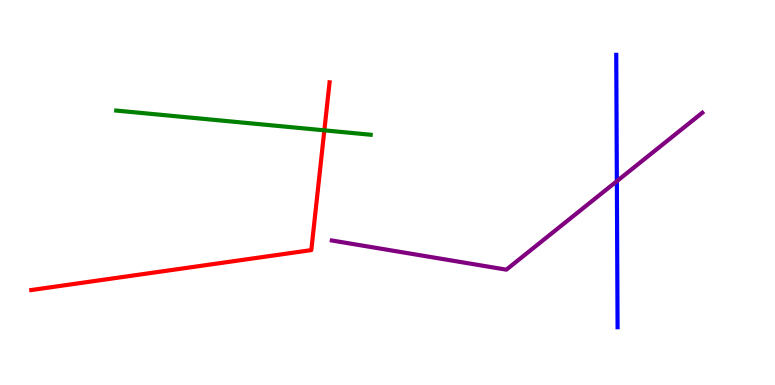[{'lines': ['blue', 'red'], 'intersections': []}, {'lines': ['green', 'red'], 'intersections': [{'x': 4.19, 'y': 6.61}]}, {'lines': ['purple', 'red'], 'intersections': []}, {'lines': ['blue', 'green'], 'intersections': []}, {'lines': ['blue', 'purple'], 'intersections': [{'x': 7.96, 'y': 5.29}]}, {'lines': ['green', 'purple'], 'intersections': []}]